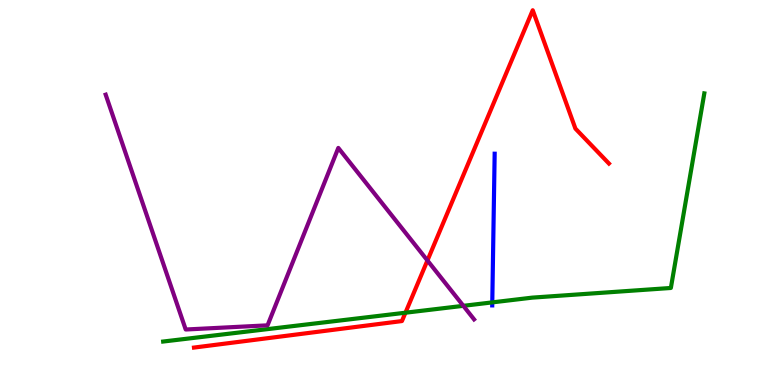[{'lines': ['blue', 'red'], 'intersections': []}, {'lines': ['green', 'red'], 'intersections': [{'x': 5.23, 'y': 1.88}]}, {'lines': ['purple', 'red'], 'intersections': [{'x': 5.52, 'y': 3.23}]}, {'lines': ['blue', 'green'], 'intersections': [{'x': 6.35, 'y': 2.15}]}, {'lines': ['blue', 'purple'], 'intersections': []}, {'lines': ['green', 'purple'], 'intersections': [{'x': 5.98, 'y': 2.06}]}]